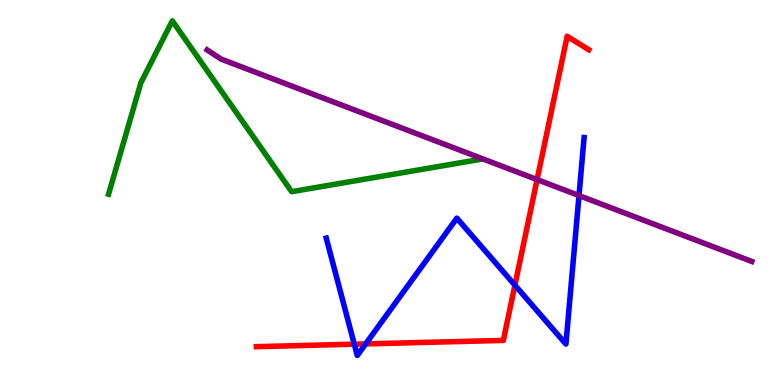[{'lines': ['blue', 'red'], 'intersections': [{'x': 4.57, 'y': 1.06}, {'x': 4.72, 'y': 1.07}, {'x': 6.64, 'y': 2.59}]}, {'lines': ['green', 'red'], 'intersections': []}, {'lines': ['purple', 'red'], 'intersections': [{'x': 6.93, 'y': 5.34}]}, {'lines': ['blue', 'green'], 'intersections': []}, {'lines': ['blue', 'purple'], 'intersections': [{'x': 7.47, 'y': 4.92}]}, {'lines': ['green', 'purple'], 'intersections': []}]